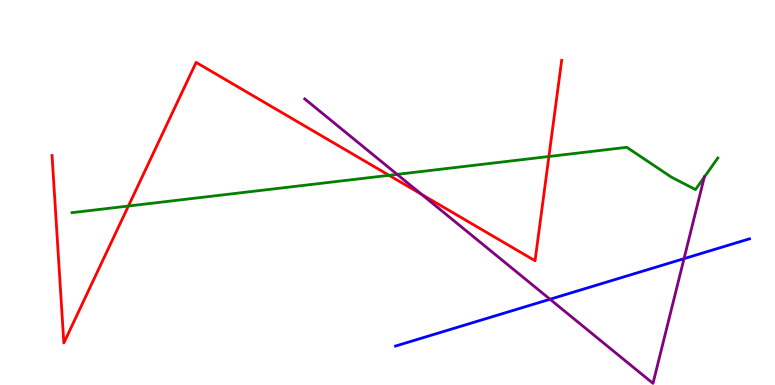[{'lines': ['blue', 'red'], 'intersections': []}, {'lines': ['green', 'red'], 'intersections': [{'x': 1.66, 'y': 4.65}, {'x': 5.02, 'y': 5.45}, {'x': 7.08, 'y': 5.94}]}, {'lines': ['purple', 'red'], 'intersections': [{'x': 5.44, 'y': 4.95}]}, {'lines': ['blue', 'green'], 'intersections': []}, {'lines': ['blue', 'purple'], 'intersections': [{'x': 7.1, 'y': 2.23}, {'x': 8.83, 'y': 3.28}]}, {'lines': ['green', 'purple'], 'intersections': [{'x': 5.12, 'y': 5.47}, {'x': 9.09, 'y': 5.4}]}]